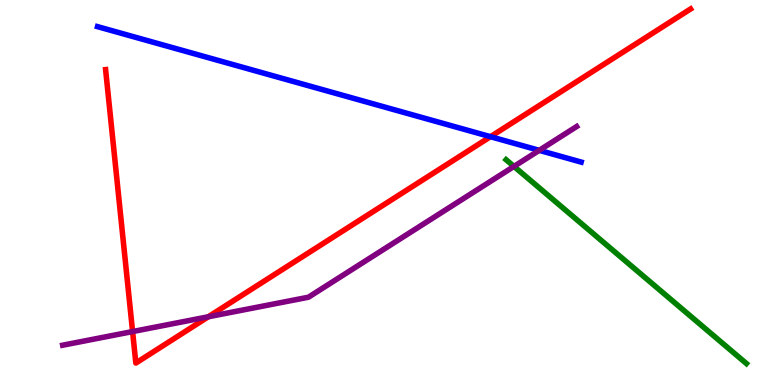[{'lines': ['blue', 'red'], 'intersections': [{'x': 6.33, 'y': 6.45}]}, {'lines': ['green', 'red'], 'intersections': []}, {'lines': ['purple', 'red'], 'intersections': [{'x': 1.71, 'y': 1.39}, {'x': 2.69, 'y': 1.77}]}, {'lines': ['blue', 'green'], 'intersections': []}, {'lines': ['blue', 'purple'], 'intersections': [{'x': 6.96, 'y': 6.1}]}, {'lines': ['green', 'purple'], 'intersections': [{'x': 6.63, 'y': 5.68}]}]